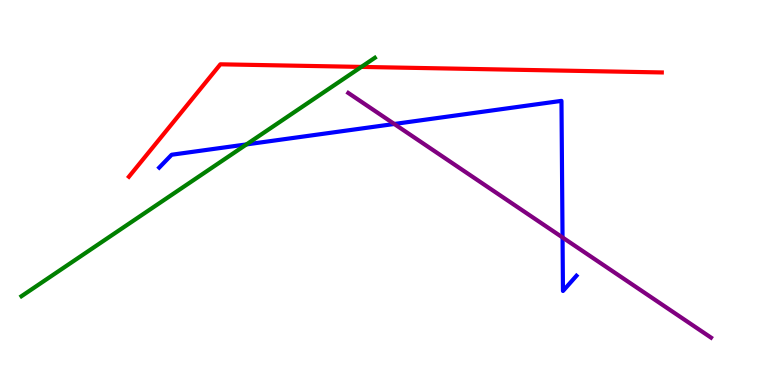[{'lines': ['blue', 'red'], 'intersections': []}, {'lines': ['green', 'red'], 'intersections': [{'x': 4.66, 'y': 8.26}]}, {'lines': ['purple', 'red'], 'intersections': []}, {'lines': ['blue', 'green'], 'intersections': [{'x': 3.18, 'y': 6.25}]}, {'lines': ['blue', 'purple'], 'intersections': [{'x': 5.09, 'y': 6.78}, {'x': 7.26, 'y': 3.83}]}, {'lines': ['green', 'purple'], 'intersections': []}]